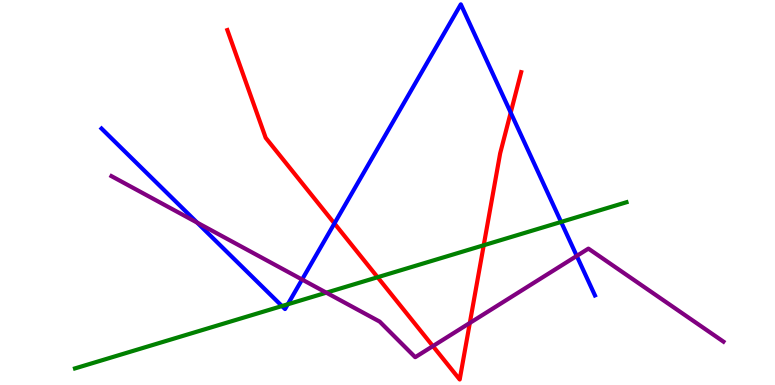[{'lines': ['blue', 'red'], 'intersections': [{'x': 4.32, 'y': 4.2}, {'x': 6.59, 'y': 7.08}]}, {'lines': ['green', 'red'], 'intersections': [{'x': 4.87, 'y': 2.8}, {'x': 6.24, 'y': 3.63}]}, {'lines': ['purple', 'red'], 'intersections': [{'x': 5.59, 'y': 1.01}, {'x': 6.06, 'y': 1.61}]}, {'lines': ['blue', 'green'], 'intersections': [{'x': 3.64, 'y': 2.05}, {'x': 3.71, 'y': 2.1}, {'x': 7.24, 'y': 4.24}]}, {'lines': ['blue', 'purple'], 'intersections': [{'x': 2.54, 'y': 4.22}, {'x': 3.9, 'y': 2.74}, {'x': 7.44, 'y': 3.35}]}, {'lines': ['green', 'purple'], 'intersections': [{'x': 4.21, 'y': 2.4}]}]